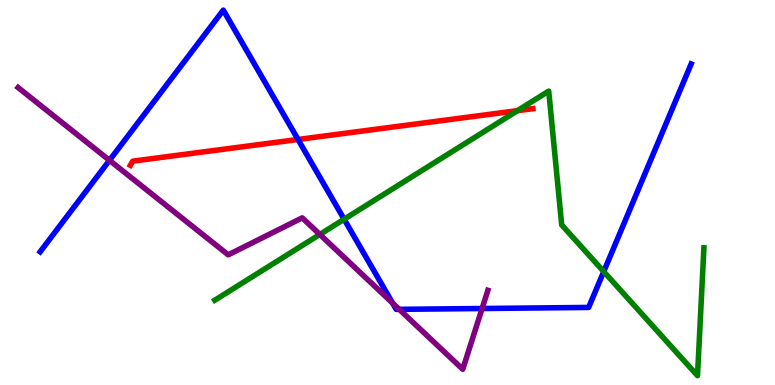[{'lines': ['blue', 'red'], 'intersections': [{'x': 3.85, 'y': 6.38}]}, {'lines': ['green', 'red'], 'intersections': [{'x': 6.68, 'y': 7.13}]}, {'lines': ['purple', 'red'], 'intersections': []}, {'lines': ['blue', 'green'], 'intersections': [{'x': 4.44, 'y': 4.31}, {'x': 7.79, 'y': 2.95}]}, {'lines': ['blue', 'purple'], 'intersections': [{'x': 1.41, 'y': 5.84}, {'x': 5.07, 'y': 2.13}, {'x': 5.15, 'y': 1.97}, {'x': 6.22, 'y': 1.99}]}, {'lines': ['green', 'purple'], 'intersections': [{'x': 4.13, 'y': 3.91}]}]